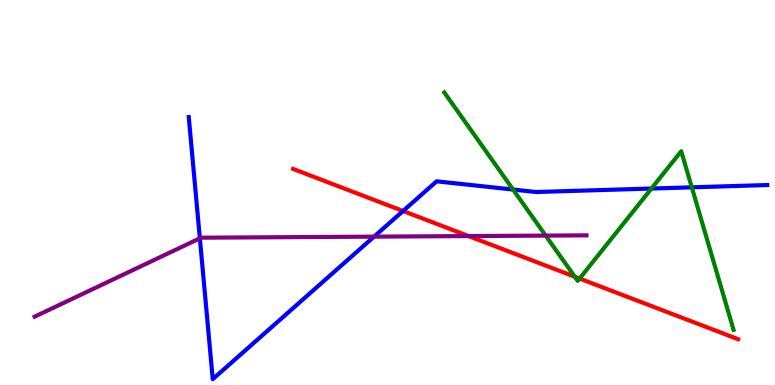[{'lines': ['blue', 'red'], 'intersections': [{'x': 5.2, 'y': 4.52}]}, {'lines': ['green', 'red'], 'intersections': [{'x': 7.42, 'y': 2.81}, {'x': 7.48, 'y': 2.76}]}, {'lines': ['purple', 'red'], 'intersections': [{'x': 6.05, 'y': 3.87}]}, {'lines': ['blue', 'green'], 'intersections': [{'x': 6.62, 'y': 5.08}, {'x': 8.41, 'y': 5.1}, {'x': 8.93, 'y': 5.13}]}, {'lines': ['blue', 'purple'], 'intersections': [{'x': 2.58, 'y': 3.81}, {'x': 4.83, 'y': 3.85}]}, {'lines': ['green', 'purple'], 'intersections': [{'x': 7.04, 'y': 3.88}]}]